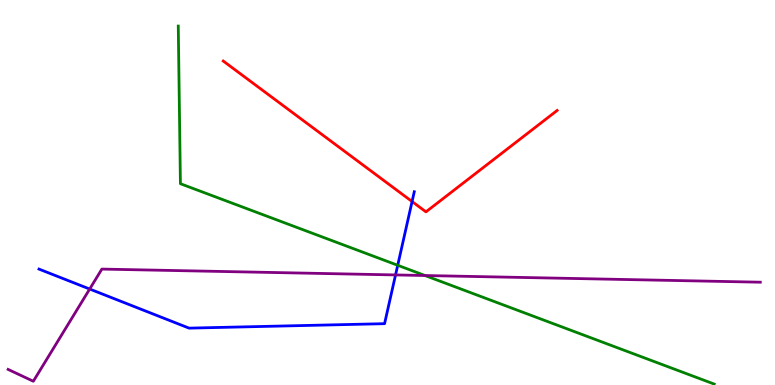[{'lines': ['blue', 'red'], 'intersections': [{'x': 5.32, 'y': 4.77}]}, {'lines': ['green', 'red'], 'intersections': []}, {'lines': ['purple', 'red'], 'intersections': []}, {'lines': ['blue', 'green'], 'intersections': [{'x': 5.13, 'y': 3.11}]}, {'lines': ['blue', 'purple'], 'intersections': [{'x': 1.16, 'y': 2.49}, {'x': 5.1, 'y': 2.86}]}, {'lines': ['green', 'purple'], 'intersections': [{'x': 5.48, 'y': 2.84}]}]